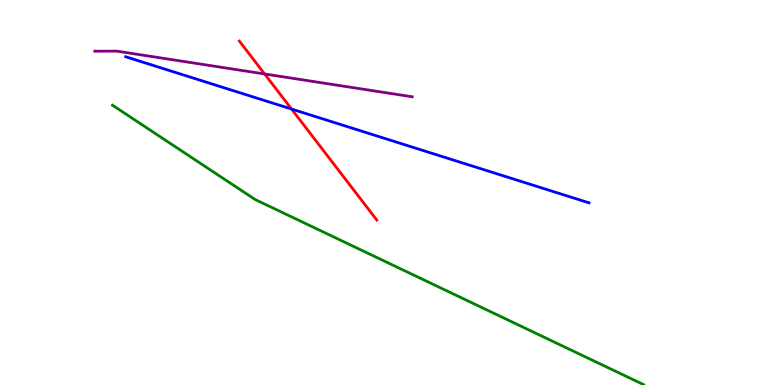[{'lines': ['blue', 'red'], 'intersections': [{'x': 3.76, 'y': 7.17}]}, {'lines': ['green', 'red'], 'intersections': []}, {'lines': ['purple', 'red'], 'intersections': [{'x': 3.41, 'y': 8.08}]}, {'lines': ['blue', 'green'], 'intersections': []}, {'lines': ['blue', 'purple'], 'intersections': []}, {'lines': ['green', 'purple'], 'intersections': []}]